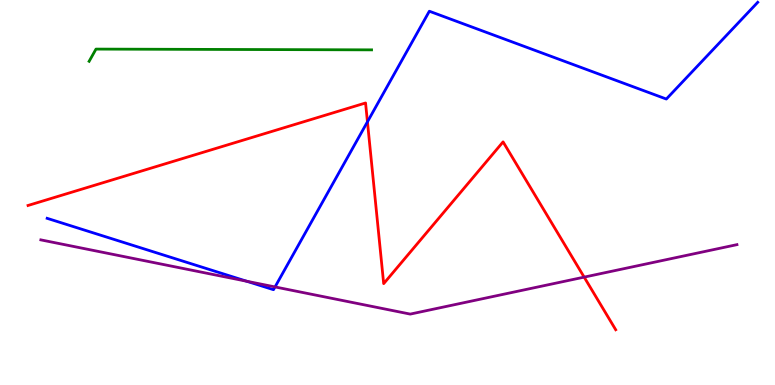[{'lines': ['blue', 'red'], 'intersections': [{'x': 4.74, 'y': 6.84}]}, {'lines': ['green', 'red'], 'intersections': []}, {'lines': ['purple', 'red'], 'intersections': [{'x': 7.54, 'y': 2.8}]}, {'lines': ['blue', 'green'], 'intersections': []}, {'lines': ['blue', 'purple'], 'intersections': [{'x': 3.18, 'y': 2.7}, {'x': 3.55, 'y': 2.55}]}, {'lines': ['green', 'purple'], 'intersections': []}]